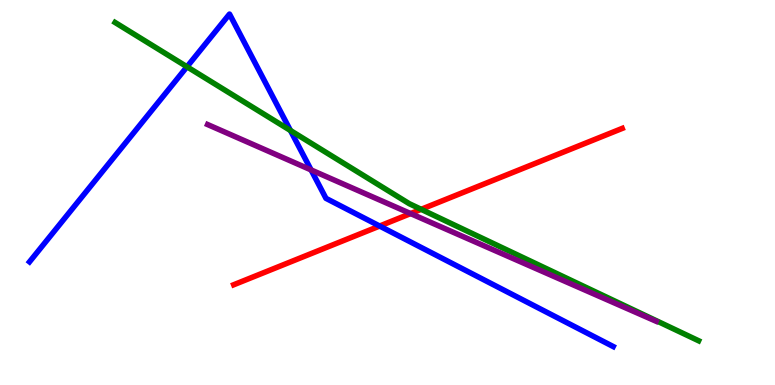[{'lines': ['blue', 'red'], 'intersections': [{'x': 4.9, 'y': 4.13}]}, {'lines': ['green', 'red'], 'intersections': [{'x': 5.43, 'y': 4.56}]}, {'lines': ['purple', 'red'], 'intersections': [{'x': 5.3, 'y': 4.45}]}, {'lines': ['blue', 'green'], 'intersections': [{'x': 2.41, 'y': 8.27}, {'x': 3.75, 'y': 6.61}]}, {'lines': ['blue', 'purple'], 'intersections': [{'x': 4.01, 'y': 5.59}]}, {'lines': ['green', 'purple'], 'intersections': []}]